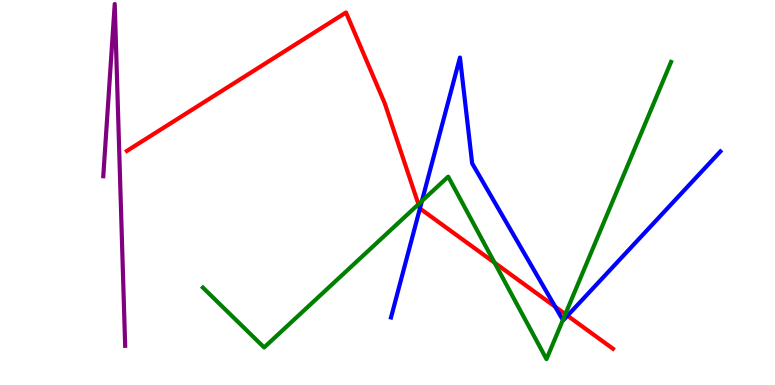[{'lines': ['blue', 'red'], 'intersections': [{'x': 5.42, 'y': 4.58}, {'x': 7.16, 'y': 2.03}, {'x': 7.32, 'y': 1.8}]}, {'lines': ['green', 'red'], 'intersections': [{'x': 5.4, 'y': 4.69}, {'x': 6.38, 'y': 3.18}, {'x': 7.29, 'y': 1.84}]}, {'lines': ['purple', 'red'], 'intersections': []}, {'lines': ['blue', 'green'], 'intersections': [{'x': 5.44, 'y': 4.78}, {'x': 7.26, 'y': 1.69}]}, {'lines': ['blue', 'purple'], 'intersections': []}, {'lines': ['green', 'purple'], 'intersections': []}]